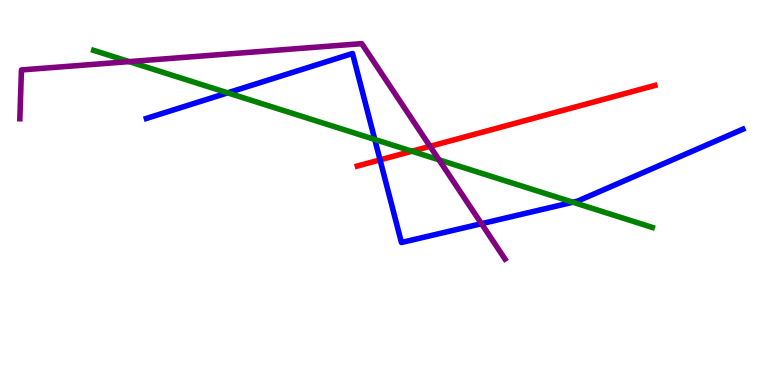[{'lines': ['blue', 'red'], 'intersections': [{'x': 4.9, 'y': 5.85}]}, {'lines': ['green', 'red'], 'intersections': [{'x': 5.32, 'y': 6.07}]}, {'lines': ['purple', 'red'], 'intersections': [{'x': 5.55, 'y': 6.2}]}, {'lines': ['blue', 'green'], 'intersections': [{'x': 2.94, 'y': 7.59}, {'x': 4.84, 'y': 6.38}, {'x': 7.39, 'y': 4.75}]}, {'lines': ['blue', 'purple'], 'intersections': [{'x': 6.21, 'y': 4.19}]}, {'lines': ['green', 'purple'], 'intersections': [{'x': 1.67, 'y': 8.4}, {'x': 5.66, 'y': 5.85}]}]